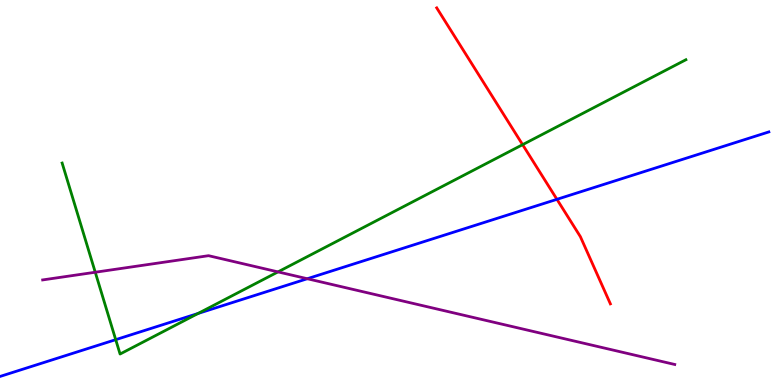[{'lines': ['blue', 'red'], 'intersections': [{'x': 7.19, 'y': 4.82}]}, {'lines': ['green', 'red'], 'intersections': [{'x': 6.74, 'y': 6.24}]}, {'lines': ['purple', 'red'], 'intersections': []}, {'lines': ['blue', 'green'], 'intersections': [{'x': 1.49, 'y': 1.18}, {'x': 2.56, 'y': 1.86}]}, {'lines': ['blue', 'purple'], 'intersections': [{'x': 3.96, 'y': 2.76}]}, {'lines': ['green', 'purple'], 'intersections': [{'x': 1.23, 'y': 2.93}, {'x': 3.59, 'y': 2.94}]}]